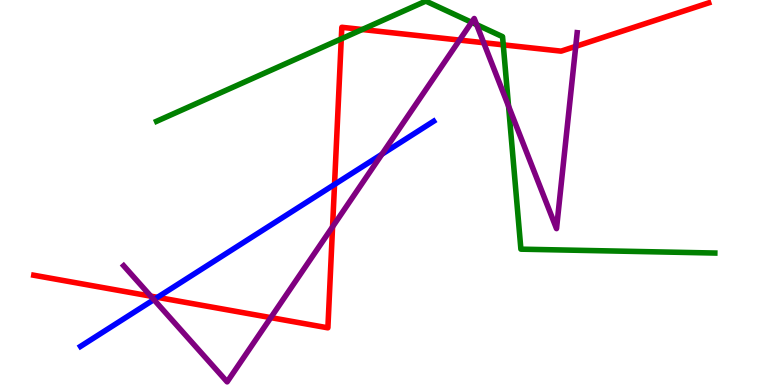[{'lines': ['blue', 'red'], 'intersections': [{'x': 2.03, 'y': 2.28}, {'x': 4.32, 'y': 5.21}]}, {'lines': ['green', 'red'], 'intersections': [{'x': 4.4, 'y': 8.99}, {'x': 4.67, 'y': 9.23}, {'x': 6.49, 'y': 8.84}]}, {'lines': ['purple', 'red'], 'intersections': [{'x': 1.95, 'y': 2.31}, {'x': 3.49, 'y': 1.75}, {'x': 4.29, 'y': 4.11}, {'x': 5.93, 'y': 8.96}, {'x': 6.24, 'y': 8.89}, {'x': 7.43, 'y': 8.8}]}, {'lines': ['blue', 'green'], 'intersections': []}, {'lines': ['blue', 'purple'], 'intersections': [{'x': 1.99, 'y': 2.22}, {'x': 4.93, 'y': 5.99}]}, {'lines': ['green', 'purple'], 'intersections': [{'x': 6.09, 'y': 9.42}, {'x': 6.15, 'y': 9.36}, {'x': 6.56, 'y': 7.24}]}]